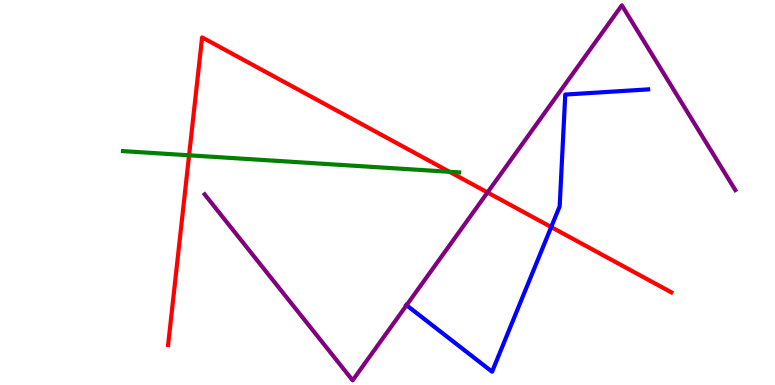[{'lines': ['blue', 'red'], 'intersections': [{'x': 7.11, 'y': 4.1}]}, {'lines': ['green', 'red'], 'intersections': [{'x': 2.44, 'y': 5.97}, {'x': 5.8, 'y': 5.54}]}, {'lines': ['purple', 'red'], 'intersections': [{'x': 6.29, 'y': 5.0}]}, {'lines': ['blue', 'green'], 'intersections': []}, {'lines': ['blue', 'purple'], 'intersections': [{'x': 5.25, 'y': 2.07}]}, {'lines': ['green', 'purple'], 'intersections': []}]